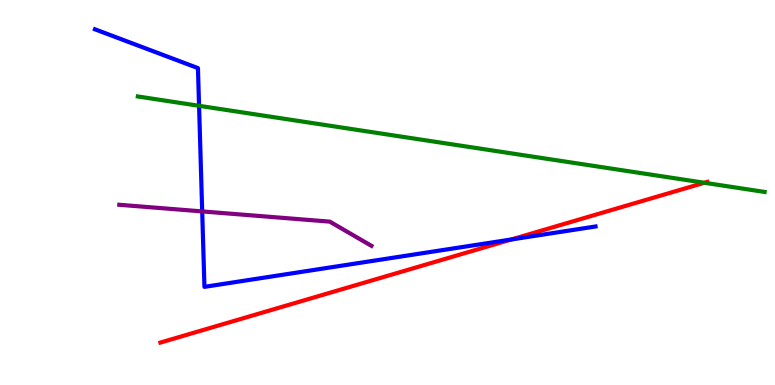[{'lines': ['blue', 'red'], 'intersections': [{'x': 6.6, 'y': 3.78}]}, {'lines': ['green', 'red'], 'intersections': [{'x': 9.09, 'y': 5.25}]}, {'lines': ['purple', 'red'], 'intersections': []}, {'lines': ['blue', 'green'], 'intersections': [{'x': 2.57, 'y': 7.25}]}, {'lines': ['blue', 'purple'], 'intersections': [{'x': 2.61, 'y': 4.51}]}, {'lines': ['green', 'purple'], 'intersections': []}]